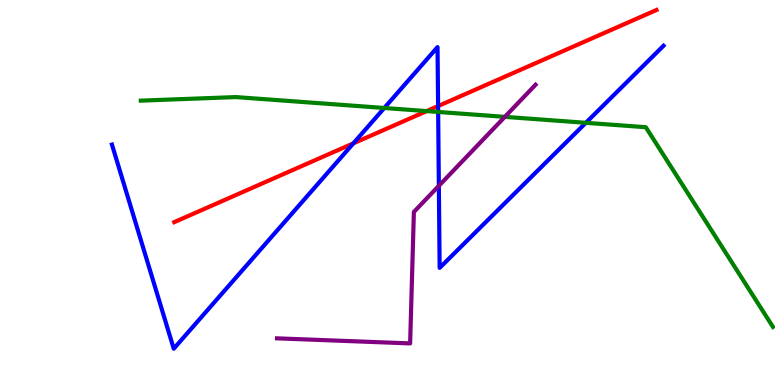[{'lines': ['blue', 'red'], 'intersections': [{'x': 4.56, 'y': 6.28}, {'x': 5.65, 'y': 7.25}]}, {'lines': ['green', 'red'], 'intersections': [{'x': 5.51, 'y': 7.11}]}, {'lines': ['purple', 'red'], 'intersections': []}, {'lines': ['blue', 'green'], 'intersections': [{'x': 4.96, 'y': 7.2}, {'x': 5.65, 'y': 7.09}, {'x': 7.56, 'y': 6.81}]}, {'lines': ['blue', 'purple'], 'intersections': [{'x': 5.66, 'y': 5.17}]}, {'lines': ['green', 'purple'], 'intersections': [{'x': 6.51, 'y': 6.96}]}]